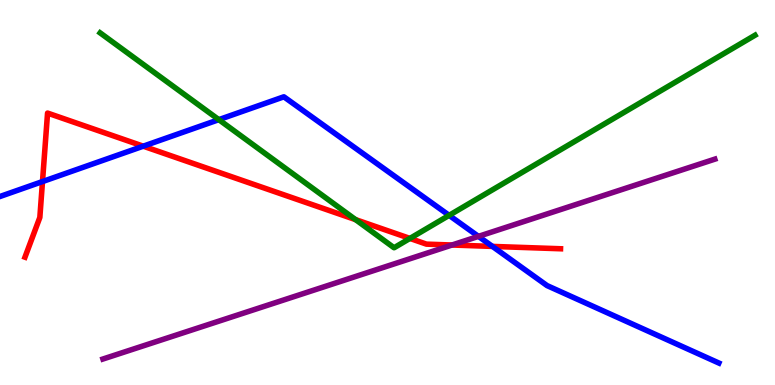[{'lines': ['blue', 'red'], 'intersections': [{'x': 0.548, 'y': 5.28}, {'x': 1.85, 'y': 6.2}, {'x': 6.35, 'y': 3.6}]}, {'lines': ['green', 'red'], 'intersections': [{'x': 4.59, 'y': 4.3}, {'x': 5.29, 'y': 3.81}]}, {'lines': ['purple', 'red'], 'intersections': [{'x': 5.83, 'y': 3.64}]}, {'lines': ['blue', 'green'], 'intersections': [{'x': 2.82, 'y': 6.89}, {'x': 5.8, 'y': 4.41}]}, {'lines': ['blue', 'purple'], 'intersections': [{'x': 6.17, 'y': 3.86}]}, {'lines': ['green', 'purple'], 'intersections': []}]